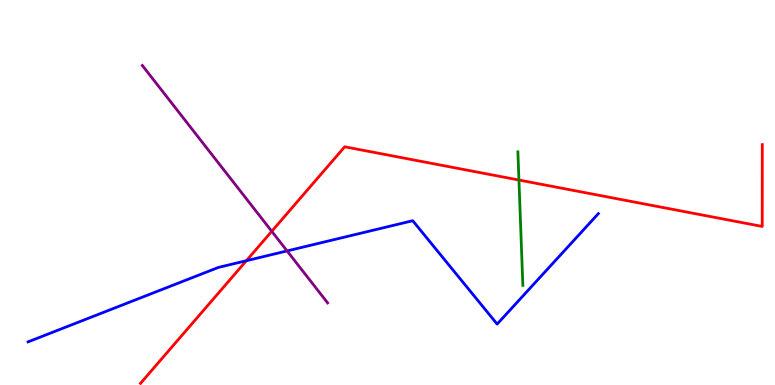[{'lines': ['blue', 'red'], 'intersections': [{'x': 3.18, 'y': 3.23}]}, {'lines': ['green', 'red'], 'intersections': [{'x': 6.7, 'y': 5.32}]}, {'lines': ['purple', 'red'], 'intersections': [{'x': 3.51, 'y': 3.99}]}, {'lines': ['blue', 'green'], 'intersections': []}, {'lines': ['blue', 'purple'], 'intersections': [{'x': 3.7, 'y': 3.48}]}, {'lines': ['green', 'purple'], 'intersections': []}]